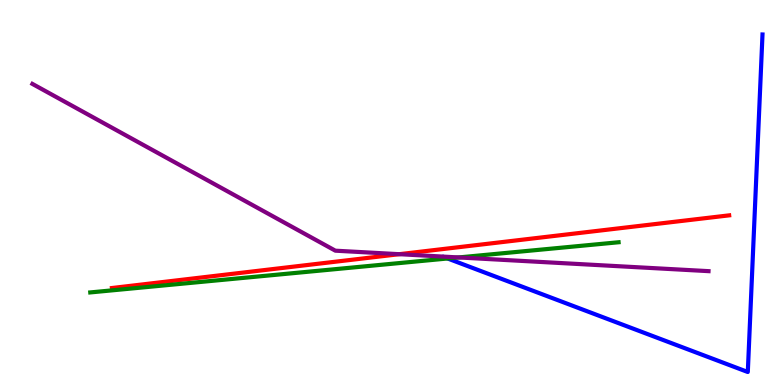[{'lines': ['blue', 'red'], 'intersections': []}, {'lines': ['green', 'red'], 'intersections': []}, {'lines': ['purple', 'red'], 'intersections': [{'x': 5.15, 'y': 3.4}]}, {'lines': ['blue', 'green'], 'intersections': [{'x': 5.78, 'y': 3.29}]}, {'lines': ['blue', 'purple'], 'intersections': []}, {'lines': ['green', 'purple'], 'intersections': [{'x': 5.92, 'y': 3.31}]}]